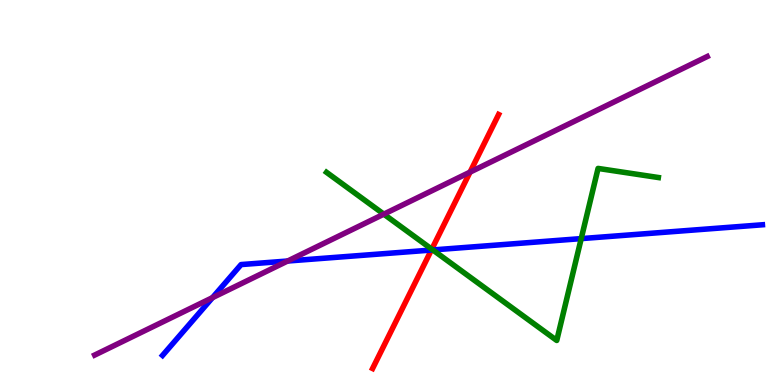[{'lines': ['blue', 'red'], 'intersections': [{'x': 5.57, 'y': 3.51}]}, {'lines': ['green', 'red'], 'intersections': [{'x': 5.57, 'y': 3.53}]}, {'lines': ['purple', 'red'], 'intersections': [{'x': 6.07, 'y': 5.53}]}, {'lines': ['blue', 'green'], 'intersections': [{'x': 5.58, 'y': 3.51}, {'x': 7.5, 'y': 3.8}]}, {'lines': ['blue', 'purple'], 'intersections': [{'x': 2.74, 'y': 2.27}, {'x': 3.71, 'y': 3.22}]}, {'lines': ['green', 'purple'], 'intersections': [{'x': 4.95, 'y': 4.44}]}]